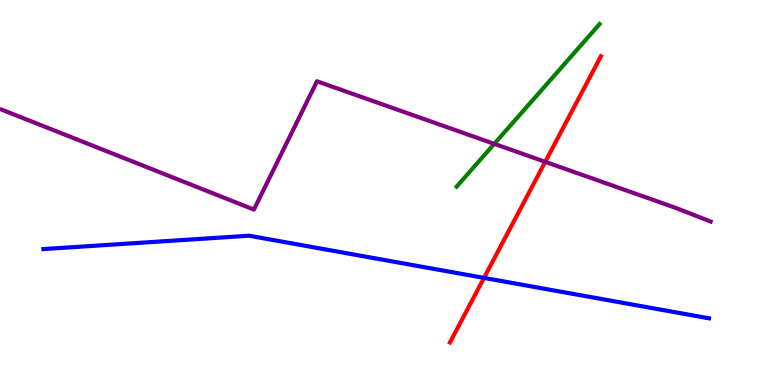[{'lines': ['blue', 'red'], 'intersections': [{'x': 6.25, 'y': 2.78}]}, {'lines': ['green', 'red'], 'intersections': []}, {'lines': ['purple', 'red'], 'intersections': [{'x': 7.04, 'y': 5.8}]}, {'lines': ['blue', 'green'], 'intersections': []}, {'lines': ['blue', 'purple'], 'intersections': []}, {'lines': ['green', 'purple'], 'intersections': [{'x': 6.38, 'y': 6.26}]}]